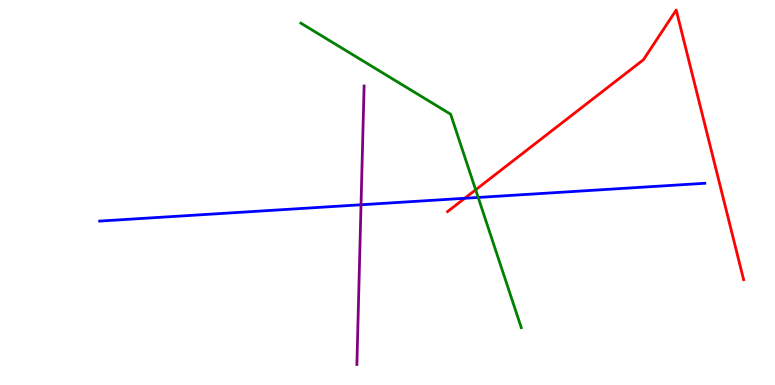[{'lines': ['blue', 'red'], 'intersections': [{'x': 6.0, 'y': 4.85}]}, {'lines': ['green', 'red'], 'intersections': [{'x': 6.14, 'y': 5.07}]}, {'lines': ['purple', 'red'], 'intersections': []}, {'lines': ['blue', 'green'], 'intersections': [{'x': 6.17, 'y': 4.87}]}, {'lines': ['blue', 'purple'], 'intersections': [{'x': 4.66, 'y': 4.68}]}, {'lines': ['green', 'purple'], 'intersections': []}]